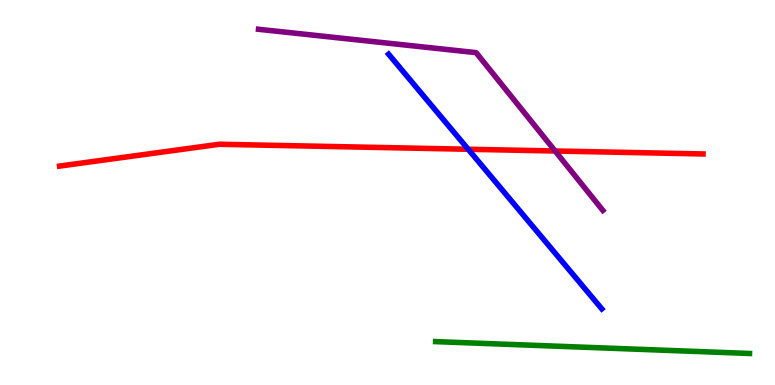[{'lines': ['blue', 'red'], 'intersections': [{'x': 6.04, 'y': 6.12}]}, {'lines': ['green', 'red'], 'intersections': []}, {'lines': ['purple', 'red'], 'intersections': [{'x': 7.16, 'y': 6.08}]}, {'lines': ['blue', 'green'], 'intersections': []}, {'lines': ['blue', 'purple'], 'intersections': []}, {'lines': ['green', 'purple'], 'intersections': []}]